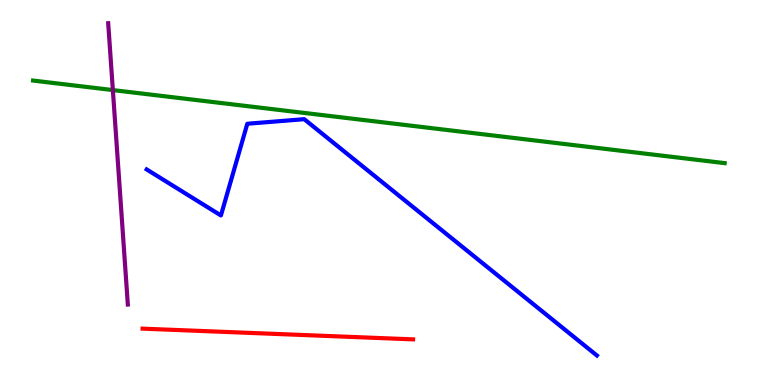[{'lines': ['blue', 'red'], 'intersections': []}, {'lines': ['green', 'red'], 'intersections': []}, {'lines': ['purple', 'red'], 'intersections': []}, {'lines': ['blue', 'green'], 'intersections': []}, {'lines': ['blue', 'purple'], 'intersections': []}, {'lines': ['green', 'purple'], 'intersections': [{'x': 1.46, 'y': 7.66}]}]